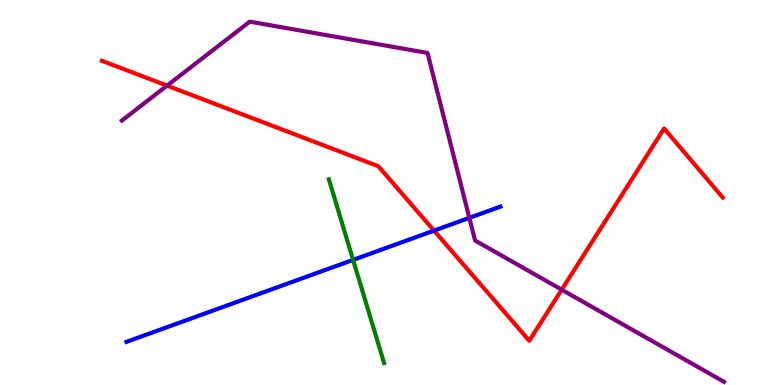[{'lines': ['blue', 'red'], 'intersections': [{'x': 5.6, 'y': 4.01}]}, {'lines': ['green', 'red'], 'intersections': []}, {'lines': ['purple', 'red'], 'intersections': [{'x': 2.16, 'y': 7.78}, {'x': 7.25, 'y': 2.48}]}, {'lines': ['blue', 'green'], 'intersections': [{'x': 4.56, 'y': 3.25}]}, {'lines': ['blue', 'purple'], 'intersections': [{'x': 6.06, 'y': 4.34}]}, {'lines': ['green', 'purple'], 'intersections': []}]